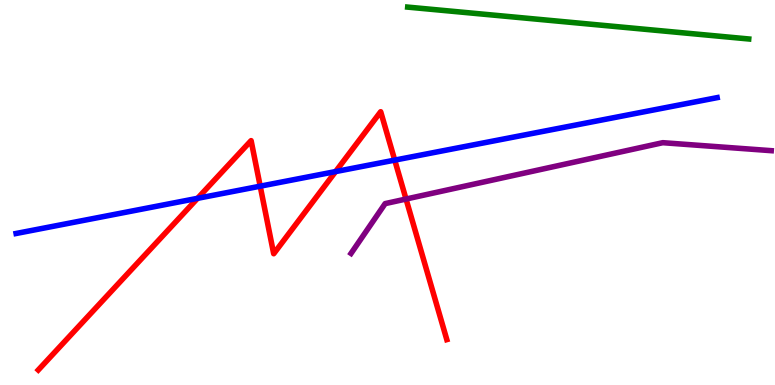[{'lines': ['blue', 'red'], 'intersections': [{'x': 2.55, 'y': 4.85}, {'x': 3.36, 'y': 5.16}, {'x': 4.33, 'y': 5.54}, {'x': 5.09, 'y': 5.84}]}, {'lines': ['green', 'red'], 'intersections': []}, {'lines': ['purple', 'red'], 'intersections': [{'x': 5.24, 'y': 4.83}]}, {'lines': ['blue', 'green'], 'intersections': []}, {'lines': ['blue', 'purple'], 'intersections': []}, {'lines': ['green', 'purple'], 'intersections': []}]